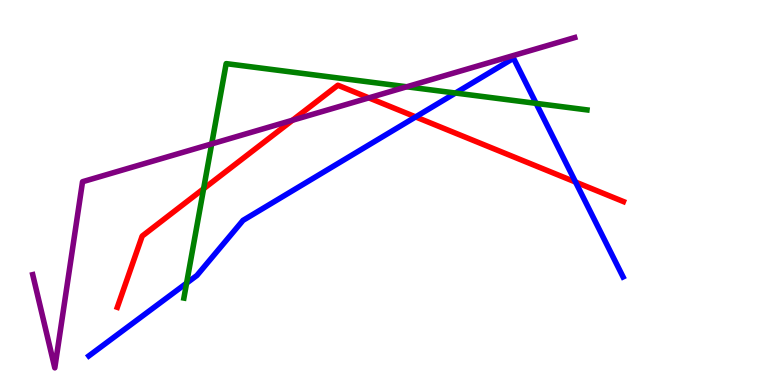[{'lines': ['blue', 'red'], 'intersections': [{'x': 5.36, 'y': 6.96}, {'x': 7.43, 'y': 5.27}]}, {'lines': ['green', 'red'], 'intersections': [{'x': 2.63, 'y': 5.1}]}, {'lines': ['purple', 'red'], 'intersections': [{'x': 3.77, 'y': 6.88}, {'x': 4.76, 'y': 7.46}]}, {'lines': ['blue', 'green'], 'intersections': [{'x': 2.41, 'y': 2.65}, {'x': 5.88, 'y': 7.58}, {'x': 6.92, 'y': 7.32}]}, {'lines': ['blue', 'purple'], 'intersections': []}, {'lines': ['green', 'purple'], 'intersections': [{'x': 2.73, 'y': 6.26}, {'x': 5.25, 'y': 7.75}]}]